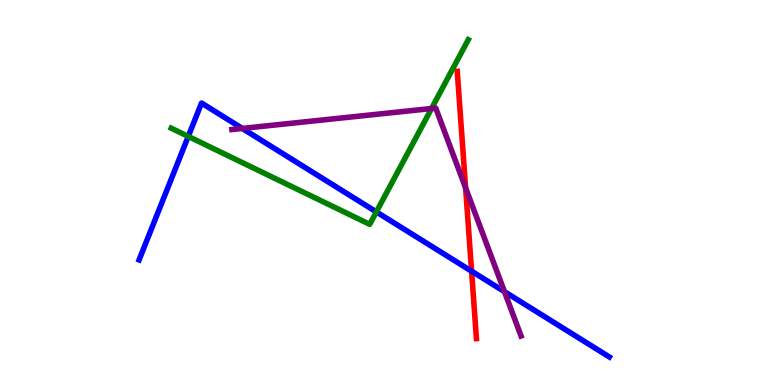[{'lines': ['blue', 'red'], 'intersections': [{'x': 6.09, 'y': 2.96}]}, {'lines': ['green', 'red'], 'intersections': []}, {'lines': ['purple', 'red'], 'intersections': [{'x': 6.01, 'y': 5.12}]}, {'lines': ['blue', 'green'], 'intersections': [{'x': 2.43, 'y': 6.46}, {'x': 4.86, 'y': 4.5}]}, {'lines': ['blue', 'purple'], 'intersections': [{'x': 3.13, 'y': 6.66}, {'x': 6.51, 'y': 2.42}]}, {'lines': ['green', 'purple'], 'intersections': [{'x': 5.57, 'y': 7.18}]}]